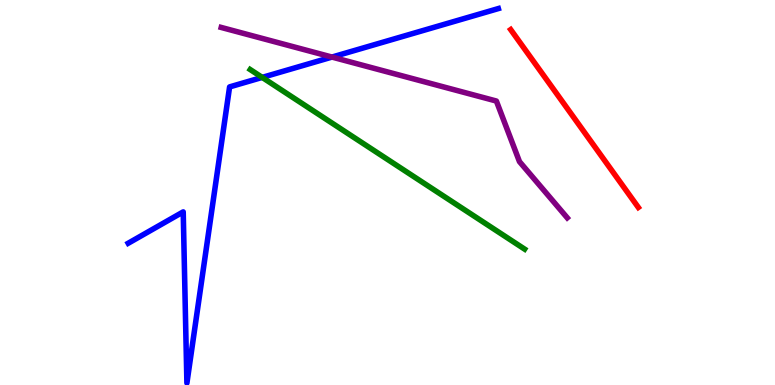[{'lines': ['blue', 'red'], 'intersections': []}, {'lines': ['green', 'red'], 'intersections': []}, {'lines': ['purple', 'red'], 'intersections': []}, {'lines': ['blue', 'green'], 'intersections': [{'x': 3.38, 'y': 7.99}]}, {'lines': ['blue', 'purple'], 'intersections': [{'x': 4.28, 'y': 8.52}]}, {'lines': ['green', 'purple'], 'intersections': []}]